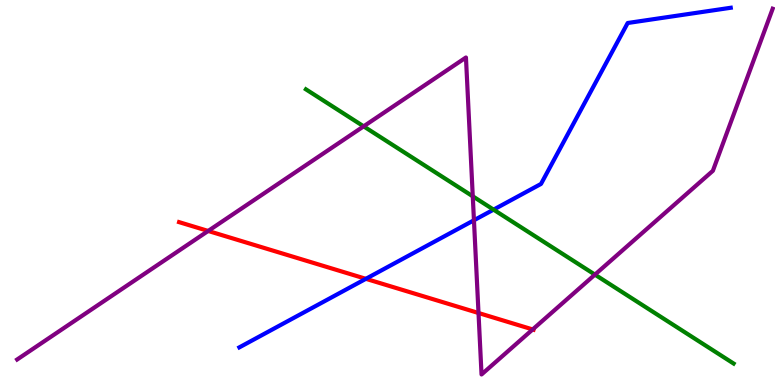[{'lines': ['blue', 'red'], 'intersections': [{'x': 4.72, 'y': 2.76}]}, {'lines': ['green', 'red'], 'intersections': []}, {'lines': ['purple', 'red'], 'intersections': [{'x': 2.69, 'y': 4.0}, {'x': 6.17, 'y': 1.87}, {'x': 6.87, 'y': 1.44}]}, {'lines': ['blue', 'green'], 'intersections': [{'x': 6.37, 'y': 4.55}]}, {'lines': ['blue', 'purple'], 'intersections': [{'x': 6.12, 'y': 4.28}]}, {'lines': ['green', 'purple'], 'intersections': [{'x': 4.69, 'y': 6.72}, {'x': 6.1, 'y': 4.9}, {'x': 7.68, 'y': 2.87}]}]